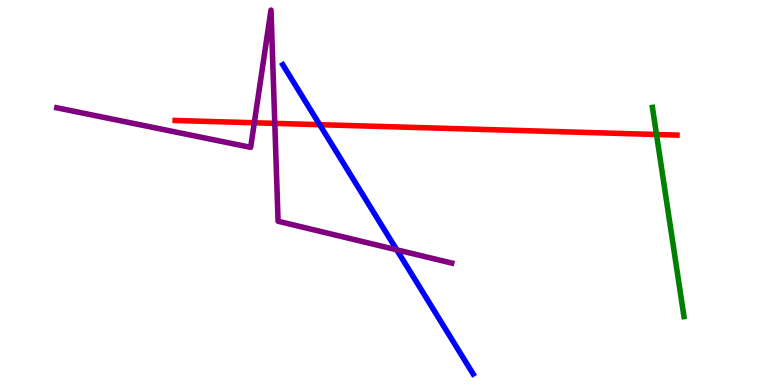[{'lines': ['blue', 'red'], 'intersections': [{'x': 4.13, 'y': 6.76}]}, {'lines': ['green', 'red'], 'intersections': [{'x': 8.47, 'y': 6.51}]}, {'lines': ['purple', 'red'], 'intersections': [{'x': 3.28, 'y': 6.81}, {'x': 3.55, 'y': 6.8}]}, {'lines': ['blue', 'green'], 'intersections': []}, {'lines': ['blue', 'purple'], 'intersections': [{'x': 5.12, 'y': 3.51}]}, {'lines': ['green', 'purple'], 'intersections': []}]